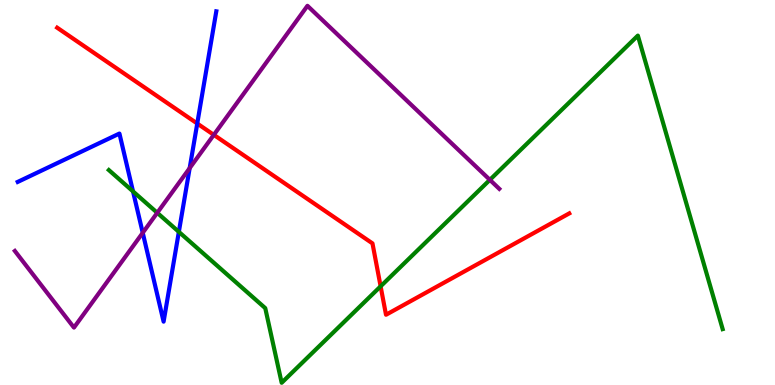[{'lines': ['blue', 'red'], 'intersections': [{'x': 2.55, 'y': 6.79}]}, {'lines': ['green', 'red'], 'intersections': [{'x': 4.91, 'y': 2.56}]}, {'lines': ['purple', 'red'], 'intersections': [{'x': 2.76, 'y': 6.5}]}, {'lines': ['blue', 'green'], 'intersections': [{'x': 1.72, 'y': 5.03}, {'x': 2.31, 'y': 3.98}]}, {'lines': ['blue', 'purple'], 'intersections': [{'x': 1.84, 'y': 3.95}, {'x': 2.45, 'y': 5.63}]}, {'lines': ['green', 'purple'], 'intersections': [{'x': 2.03, 'y': 4.47}, {'x': 6.32, 'y': 5.33}]}]